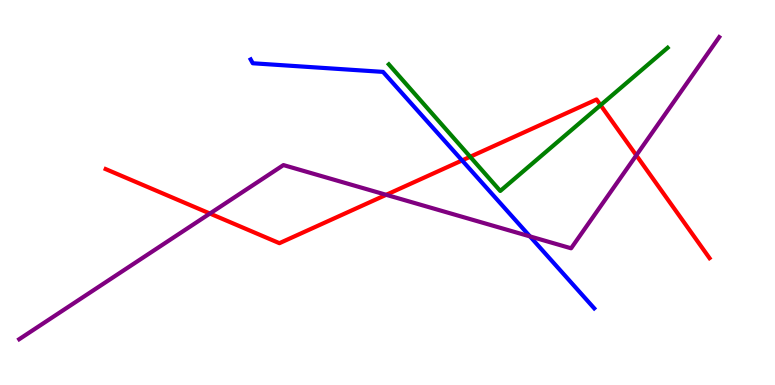[{'lines': ['blue', 'red'], 'intersections': [{'x': 5.96, 'y': 5.83}]}, {'lines': ['green', 'red'], 'intersections': [{'x': 6.07, 'y': 5.93}, {'x': 7.75, 'y': 7.27}]}, {'lines': ['purple', 'red'], 'intersections': [{'x': 2.71, 'y': 4.45}, {'x': 4.98, 'y': 4.94}, {'x': 8.21, 'y': 5.97}]}, {'lines': ['blue', 'green'], 'intersections': []}, {'lines': ['blue', 'purple'], 'intersections': [{'x': 6.84, 'y': 3.86}]}, {'lines': ['green', 'purple'], 'intersections': []}]